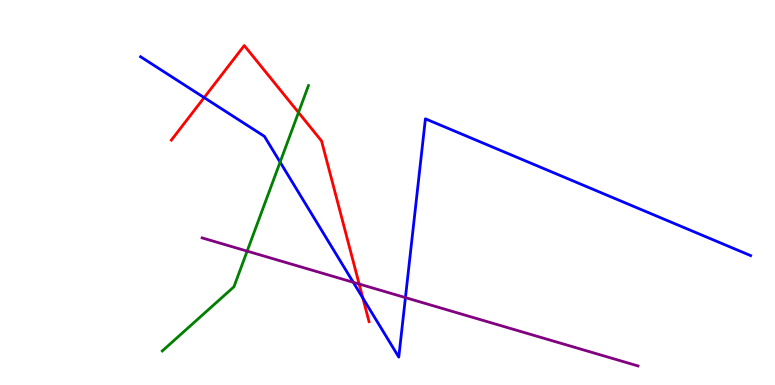[{'lines': ['blue', 'red'], 'intersections': [{'x': 2.63, 'y': 7.46}, {'x': 4.68, 'y': 2.26}]}, {'lines': ['green', 'red'], 'intersections': [{'x': 3.85, 'y': 7.08}]}, {'lines': ['purple', 'red'], 'intersections': [{'x': 4.63, 'y': 2.62}]}, {'lines': ['blue', 'green'], 'intersections': [{'x': 3.61, 'y': 5.79}]}, {'lines': ['blue', 'purple'], 'intersections': [{'x': 4.56, 'y': 2.67}, {'x': 5.23, 'y': 2.27}]}, {'lines': ['green', 'purple'], 'intersections': [{'x': 3.19, 'y': 3.48}]}]